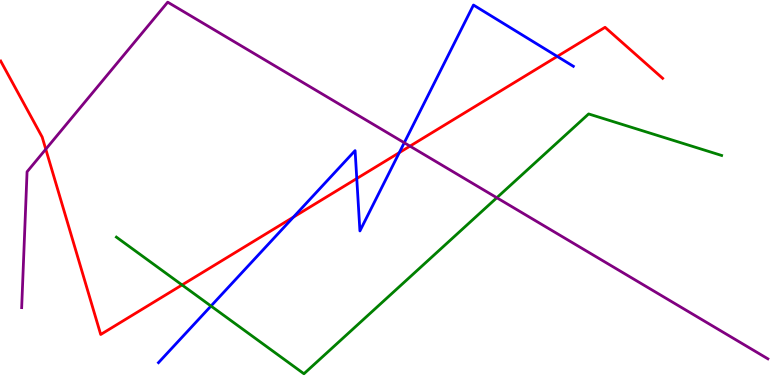[{'lines': ['blue', 'red'], 'intersections': [{'x': 3.79, 'y': 4.36}, {'x': 4.6, 'y': 5.36}, {'x': 5.15, 'y': 6.04}, {'x': 7.19, 'y': 8.53}]}, {'lines': ['green', 'red'], 'intersections': [{'x': 2.35, 'y': 2.6}]}, {'lines': ['purple', 'red'], 'intersections': [{'x': 0.591, 'y': 6.12}, {'x': 5.29, 'y': 6.2}]}, {'lines': ['blue', 'green'], 'intersections': [{'x': 2.72, 'y': 2.05}]}, {'lines': ['blue', 'purple'], 'intersections': [{'x': 5.22, 'y': 6.29}]}, {'lines': ['green', 'purple'], 'intersections': [{'x': 6.41, 'y': 4.86}]}]